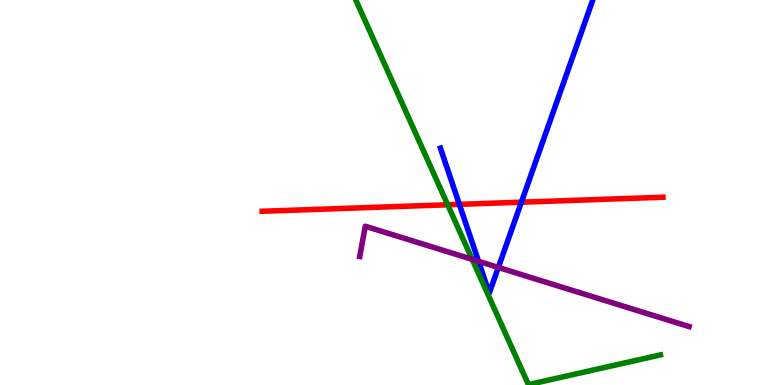[{'lines': ['blue', 'red'], 'intersections': [{'x': 5.93, 'y': 4.69}, {'x': 6.73, 'y': 4.75}]}, {'lines': ['green', 'red'], 'intersections': [{'x': 5.78, 'y': 4.68}]}, {'lines': ['purple', 'red'], 'intersections': []}, {'lines': ['blue', 'green'], 'intersections': []}, {'lines': ['blue', 'purple'], 'intersections': [{'x': 6.17, 'y': 3.21}, {'x': 6.43, 'y': 3.05}]}, {'lines': ['green', 'purple'], 'intersections': [{'x': 6.09, 'y': 3.26}]}]